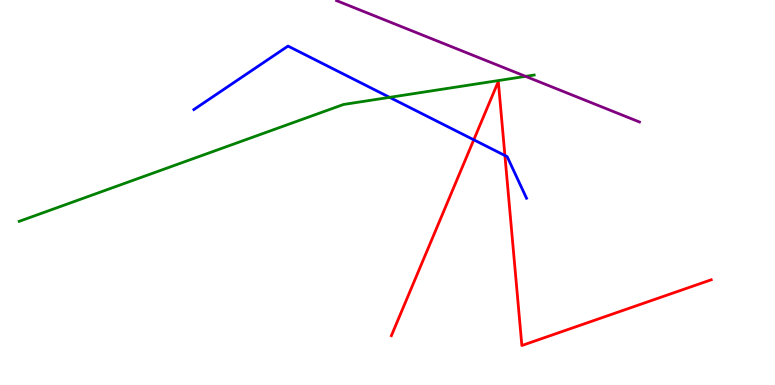[{'lines': ['blue', 'red'], 'intersections': [{'x': 6.11, 'y': 6.37}, {'x': 6.52, 'y': 5.96}]}, {'lines': ['green', 'red'], 'intersections': []}, {'lines': ['purple', 'red'], 'intersections': []}, {'lines': ['blue', 'green'], 'intersections': [{'x': 5.03, 'y': 7.47}]}, {'lines': ['blue', 'purple'], 'intersections': []}, {'lines': ['green', 'purple'], 'intersections': [{'x': 6.78, 'y': 8.02}]}]